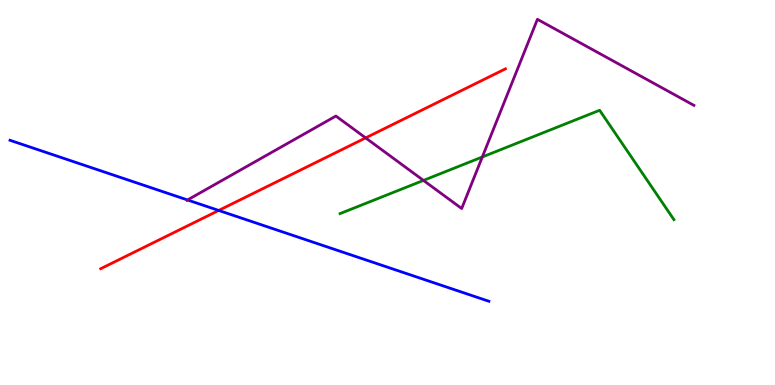[{'lines': ['blue', 'red'], 'intersections': [{'x': 2.82, 'y': 4.53}]}, {'lines': ['green', 'red'], 'intersections': []}, {'lines': ['purple', 'red'], 'intersections': [{'x': 4.72, 'y': 6.42}]}, {'lines': ['blue', 'green'], 'intersections': []}, {'lines': ['blue', 'purple'], 'intersections': [{'x': 2.42, 'y': 4.81}]}, {'lines': ['green', 'purple'], 'intersections': [{'x': 5.46, 'y': 5.31}, {'x': 6.22, 'y': 5.92}]}]